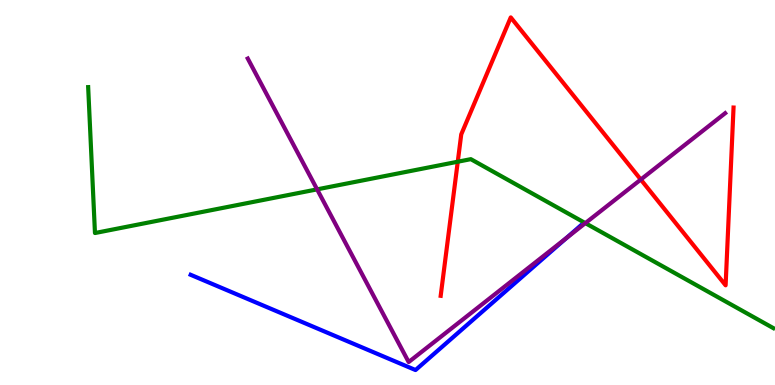[{'lines': ['blue', 'red'], 'intersections': []}, {'lines': ['green', 'red'], 'intersections': [{'x': 5.91, 'y': 5.8}]}, {'lines': ['purple', 'red'], 'intersections': [{'x': 8.27, 'y': 5.34}]}, {'lines': ['blue', 'green'], 'intersections': []}, {'lines': ['blue', 'purple'], 'intersections': [{'x': 7.31, 'y': 3.82}]}, {'lines': ['green', 'purple'], 'intersections': [{'x': 4.09, 'y': 5.08}, {'x': 7.55, 'y': 4.2}]}]